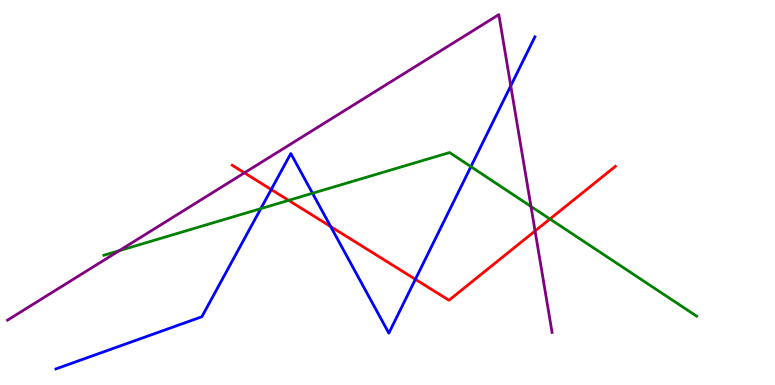[{'lines': ['blue', 'red'], 'intersections': [{'x': 3.5, 'y': 5.08}, {'x': 4.27, 'y': 4.12}, {'x': 5.36, 'y': 2.75}]}, {'lines': ['green', 'red'], 'intersections': [{'x': 3.72, 'y': 4.8}, {'x': 7.1, 'y': 4.31}]}, {'lines': ['purple', 'red'], 'intersections': [{'x': 3.15, 'y': 5.51}, {'x': 6.9, 'y': 4.0}]}, {'lines': ['blue', 'green'], 'intersections': [{'x': 3.37, 'y': 4.58}, {'x': 4.03, 'y': 4.98}, {'x': 6.08, 'y': 5.67}]}, {'lines': ['blue', 'purple'], 'intersections': [{'x': 6.59, 'y': 7.77}]}, {'lines': ['green', 'purple'], 'intersections': [{'x': 1.54, 'y': 3.49}, {'x': 6.85, 'y': 4.64}]}]